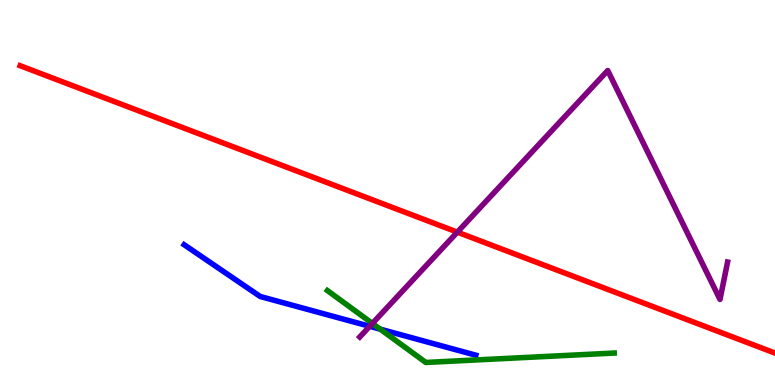[{'lines': ['blue', 'red'], 'intersections': []}, {'lines': ['green', 'red'], 'intersections': []}, {'lines': ['purple', 'red'], 'intersections': [{'x': 5.9, 'y': 3.97}]}, {'lines': ['blue', 'green'], 'intersections': [{'x': 4.91, 'y': 1.45}]}, {'lines': ['blue', 'purple'], 'intersections': [{'x': 4.77, 'y': 1.52}]}, {'lines': ['green', 'purple'], 'intersections': [{'x': 4.81, 'y': 1.6}]}]